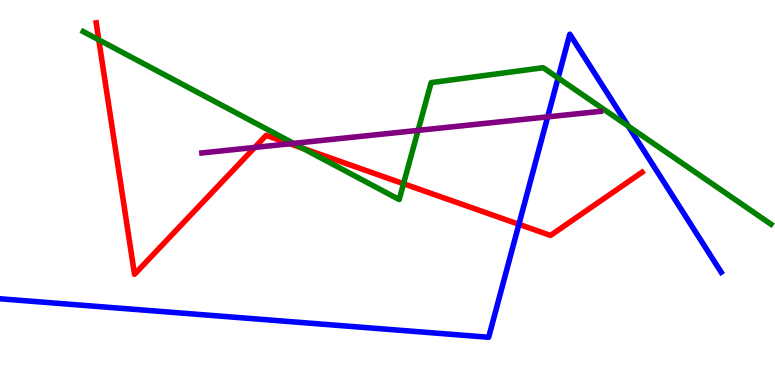[{'lines': ['blue', 'red'], 'intersections': [{'x': 6.7, 'y': 4.17}]}, {'lines': ['green', 'red'], 'intersections': [{'x': 1.27, 'y': 8.97}, {'x': 3.91, 'y': 6.15}, {'x': 5.21, 'y': 5.23}]}, {'lines': ['purple', 'red'], 'intersections': [{'x': 3.29, 'y': 6.17}, {'x': 3.74, 'y': 6.27}]}, {'lines': ['blue', 'green'], 'intersections': [{'x': 7.2, 'y': 7.98}, {'x': 8.11, 'y': 6.72}]}, {'lines': ['blue', 'purple'], 'intersections': [{'x': 7.07, 'y': 6.96}]}, {'lines': ['green', 'purple'], 'intersections': [{'x': 3.79, 'y': 6.28}, {'x': 5.39, 'y': 6.61}]}]